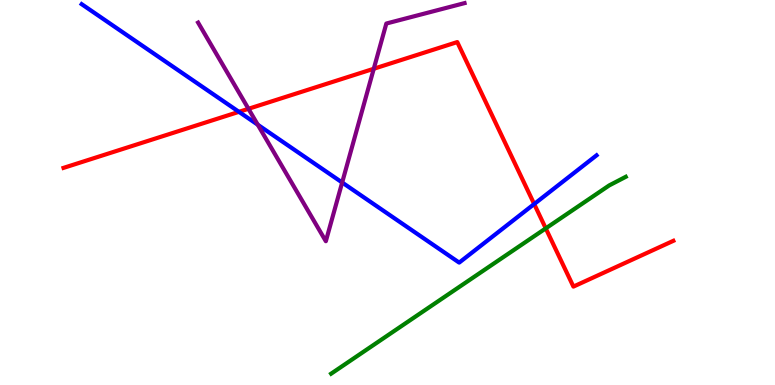[{'lines': ['blue', 'red'], 'intersections': [{'x': 3.08, 'y': 7.1}, {'x': 6.89, 'y': 4.7}]}, {'lines': ['green', 'red'], 'intersections': [{'x': 7.04, 'y': 4.07}]}, {'lines': ['purple', 'red'], 'intersections': [{'x': 3.21, 'y': 7.17}, {'x': 4.82, 'y': 8.21}]}, {'lines': ['blue', 'green'], 'intersections': []}, {'lines': ['blue', 'purple'], 'intersections': [{'x': 3.33, 'y': 6.76}, {'x': 4.42, 'y': 5.26}]}, {'lines': ['green', 'purple'], 'intersections': []}]